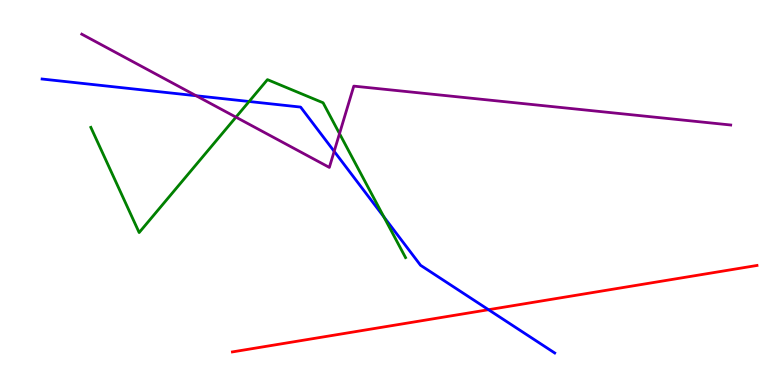[{'lines': ['blue', 'red'], 'intersections': [{'x': 6.3, 'y': 1.96}]}, {'lines': ['green', 'red'], 'intersections': []}, {'lines': ['purple', 'red'], 'intersections': []}, {'lines': ['blue', 'green'], 'intersections': [{'x': 3.21, 'y': 7.36}, {'x': 4.95, 'y': 4.37}]}, {'lines': ['blue', 'purple'], 'intersections': [{'x': 2.53, 'y': 7.51}, {'x': 4.31, 'y': 6.07}]}, {'lines': ['green', 'purple'], 'intersections': [{'x': 3.04, 'y': 6.96}, {'x': 4.38, 'y': 6.53}]}]